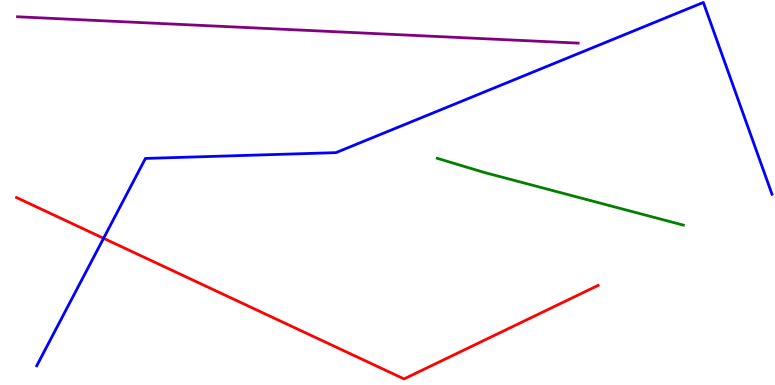[{'lines': ['blue', 'red'], 'intersections': [{'x': 1.34, 'y': 3.81}]}, {'lines': ['green', 'red'], 'intersections': []}, {'lines': ['purple', 'red'], 'intersections': []}, {'lines': ['blue', 'green'], 'intersections': []}, {'lines': ['blue', 'purple'], 'intersections': []}, {'lines': ['green', 'purple'], 'intersections': []}]